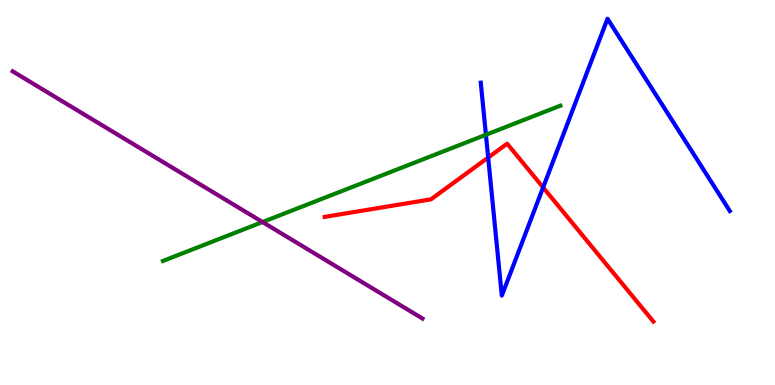[{'lines': ['blue', 'red'], 'intersections': [{'x': 6.3, 'y': 5.91}, {'x': 7.01, 'y': 5.13}]}, {'lines': ['green', 'red'], 'intersections': []}, {'lines': ['purple', 'red'], 'intersections': []}, {'lines': ['blue', 'green'], 'intersections': [{'x': 6.27, 'y': 6.5}]}, {'lines': ['blue', 'purple'], 'intersections': []}, {'lines': ['green', 'purple'], 'intersections': [{'x': 3.39, 'y': 4.23}]}]